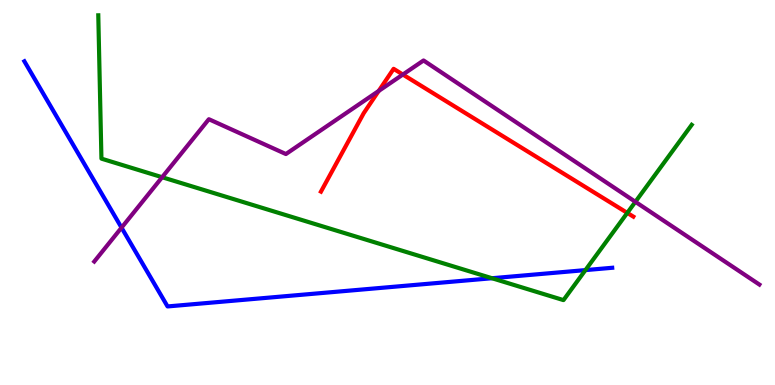[{'lines': ['blue', 'red'], 'intersections': []}, {'lines': ['green', 'red'], 'intersections': [{'x': 8.09, 'y': 4.47}]}, {'lines': ['purple', 'red'], 'intersections': [{'x': 4.89, 'y': 7.64}, {'x': 5.2, 'y': 8.06}]}, {'lines': ['blue', 'green'], 'intersections': [{'x': 6.35, 'y': 2.77}, {'x': 7.55, 'y': 2.98}]}, {'lines': ['blue', 'purple'], 'intersections': [{'x': 1.57, 'y': 4.09}]}, {'lines': ['green', 'purple'], 'intersections': [{'x': 2.09, 'y': 5.4}, {'x': 8.2, 'y': 4.76}]}]